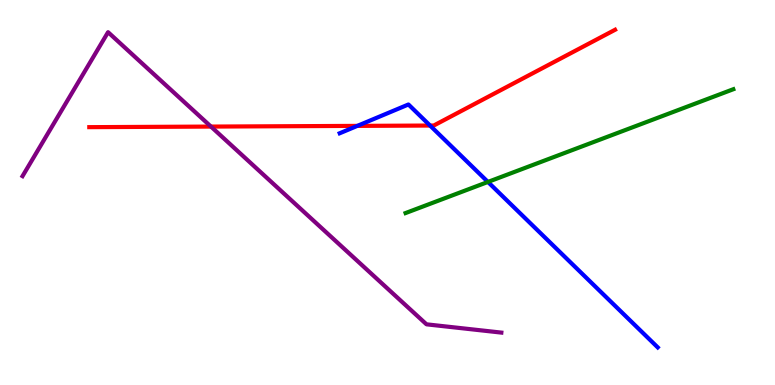[{'lines': ['blue', 'red'], 'intersections': [{'x': 4.61, 'y': 6.73}, {'x': 5.55, 'y': 6.74}]}, {'lines': ['green', 'red'], 'intersections': []}, {'lines': ['purple', 'red'], 'intersections': [{'x': 2.72, 'y': 6.71}]}, {'lines': ['blue', 'green'], 'intersections': [{'x': 6.3, 'y': 5.27}]}, {'lines': ['blue', 'purple'], 'intersections': []}, {'lines': ['green', 'purple'], 'intersections': []}]